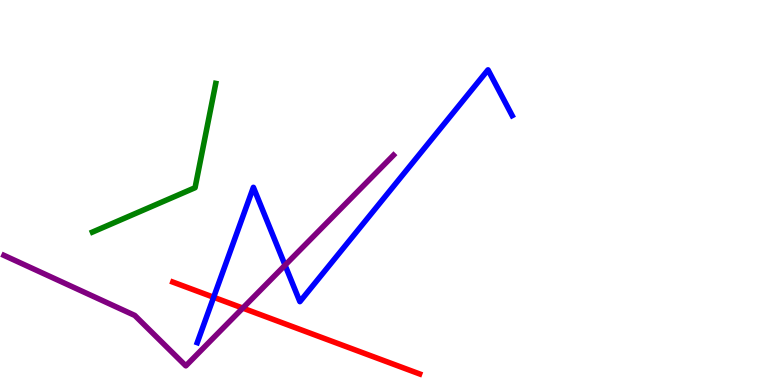[{'lines': ['blue', 'red'], 'intersections': [{'x': 2.76, 'y': 2.28}]}, {'lines': ['green', 'red'], 'intersections': []}, {'lines': ['purple', 'red'], 'intersections': [{'x': 3.13, 'y': 2.0}]}, {'lines': ['blue', 'green'], 'intersections': []}, {'lines': ['blue', 'purple'], 'intersections': [{'x': 3.68, 'y': 3.11}]}, {'lines': ['green', 'purple'], 'intersections': []}]